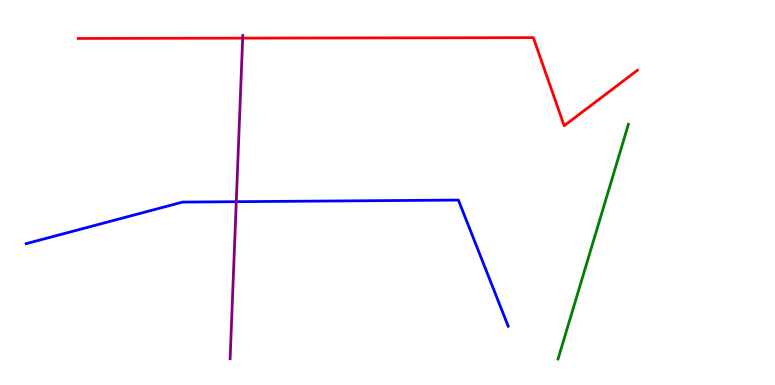[{'lines': ['blue', 'red'], 'intersections': []}, {'lines': ['green', 'red'], 'intersections': []}, {'lines': ['purple', 'red'], 'intersections': [{'x': 3.13, 'y': 9.01}]}, {'lines': ['blue', 'green'], 'intersections': []}, {'lines': ['blue', 'purple'], 'intersections': [{'x': 3.05, 'y': 4.76}]}, {'lines': ['green', 'purple'], 'intersections': []}]